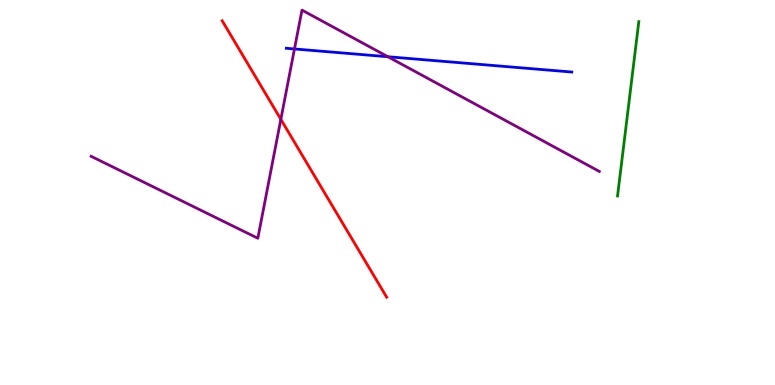[{'lines': ['blue', 'red'], 'intersections': []}, {'lines': ['green', 'red'], 'intersections': []}, {'lines': ['purple', 'red'], 'intersections': [{'x': 3.62, 'y': 6.9}]}, {'lines': ['blue', 'green'], 'intersections': []}, {'lines': ['blue', 'purple'], 'intersections': [{'x': 3.8, 'y': 8.73}, {'x': 5.01, 'y': 8.53}]}, {'lines': ['green', 'purple'], 'intersections': []}]